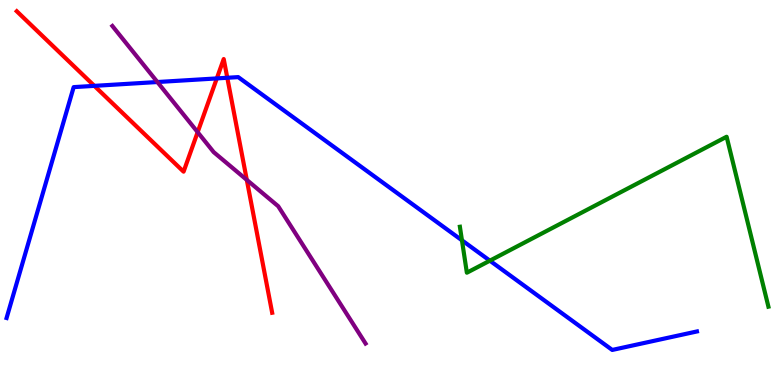[{'lines': ['blue', 'red'], 'intersections': [{'x': 1.22, 'y': 7.77}, {'x': 2.8, 'y': 7.96}, {'x': 2.93, 'y': 7.98}]}, {'lines': ['green', 'red'], 'intersections': []}, {'lines': ['purple', 'red'], 'intersections': [{'x': 2.55, 'y': 6.57}, {'x': 3.18, 'y': 5.33}]}, {'lines': ['blue', 'green'], 'intersections': [{'x': 5.96, 'y': 3.76}, {'x': 6.32, 'y': 3.23}]}, {'lines': ['blue', 'purple'], 'intersections': [{'x': 2.03, 'y': 7.87}]}, {'lines': ['green', 'purple'], 'intersections': []}]